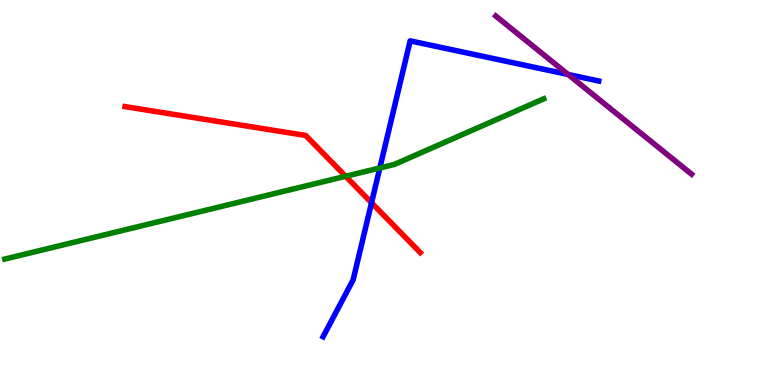[{'lines': ['blue', 'red'], 'intersections': [{'x': 4.79, 'y': 4.73}]}, {'lines': ['green', 'red'], 'intersections': [{'x': 4.46, 'y': 5.42}]}, {'lines': ['purple', 'red'], 'intersections': []}, {'lines': ['blue', 'green'], 'intersections': [{'x': 4.9, 'y': 5.64}]}, {'lines': ['blue', 'purple'], 'intersections': [{'x': 7.33, 'y': 8.07}]}, {'lines': ['green', 'purple'], 'intersections': []}]